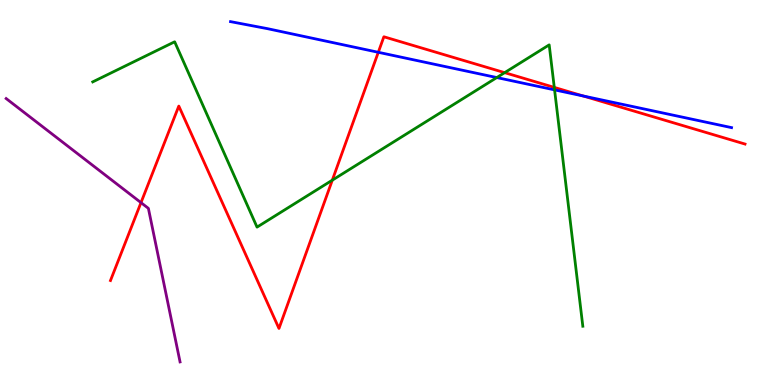[{'lines': ['blue', 'red'], 'intersections': [{'x': 4.88, 'y': 8.64}, {'x': 7.53, 'y': 7.51}]}, {'lines': ['green', 'red'], 'intersections': [{'x': 4.29, 'y': 5.32}, {'x': 6.51, 'y': 8.11}, {'x': 7.15, 'y': 7.73}]}, {'lines': ['purple', 'red'], 'intersections': [{'x': 1.82, 'y': 4.74}]}, {'lines': ['blue', 'green'], 'intersections': [{'x': 6.41, 'y': 7.99}, {'x': 7.16, 'y': 7.67}]}, {'lines': ['blue', 'purple'], 'intersections': []}, {'lines': ['green', 'purple'], 'intersections': []}]